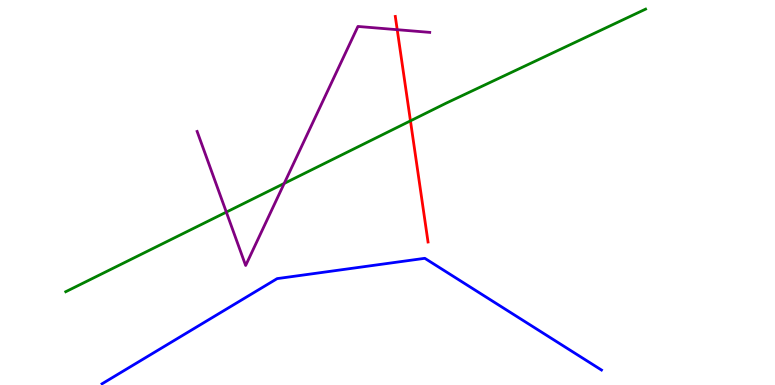[{'lines': ['blue', 'red'], 'intersections': []}, {'lines': ['green', 'red'], 'intersections': [{'x': 5.3, 'y': 6.86}]}, {'lines': ['purple', 'red'], 'intersections': [{'x': 5.13, 'y': 9.23}]}, {'lines': ['blue', 'green'], 'intersections': []}, {'lines': ['blue', 'purple'], 'intersections': []}, {'lines': ['green', 'purple'], 'intersections': [{'x': 2.92, 'y': 4.49}, {'x': 3.67, 'y': 5.24}]}]